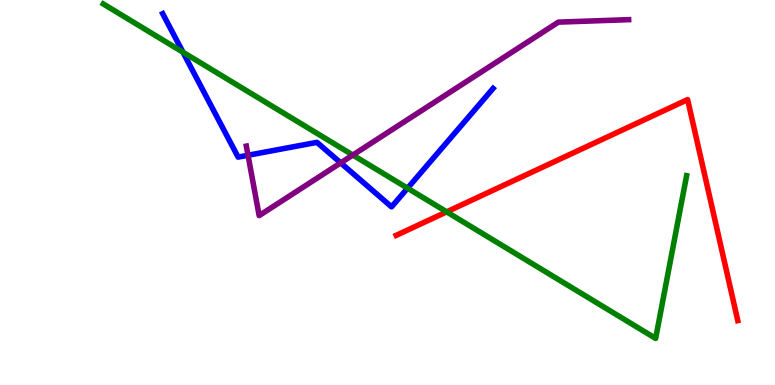[{'lines': ['blue', 'red'], 'intersections': []}, {'lines': ['green', 'red'], 'intersections': [{'x': 5.76, 'y': 4.5}]}, {'lines': ['purple', 'red'], 'intersections': []}, {'lines': ['blue', 'green'], 'intersections': [{'x': 2.36, 'y': 8.64}, {'x': 5.26, 'y': 5.11}]}, {'lines': ['blue', 'purple'], 'intersections': [{'x': 3.2, 'y': 5.97}, {'x': 4.4, 'y': 5.77}]}, {'lines': ['green', 'purple'], 'intersections': [{'x': 4.55, 'y': 5.97}]}]